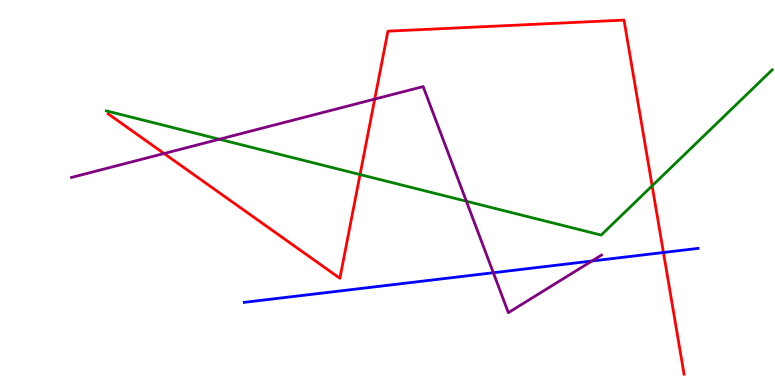[{'lines': ['blue', 'red'], 'intersections': [{'x': 8.56, 'y': 3.44}]}, {'lines': ['green', 'red'], 'intersections': [{'x': 4.65, 'y': 5.47}, {'x': 8.41, 'y': 5.17}]}, {'lines': ['purple', 'red'], 'intersections': [{'x': 2.12, 'y': 6.01}, {'x': 4.84, 'y': 7.43}]}, {'lines': ['blue', 'green'], 'intersections': []}, {'lines': ['blue', 'purple'], 'intersections': [{'x': 6.37, 'y': 2.92}, {'x': 7.64, 'y': 3.22}]}, {'lines': ['green', 'purple'], 'intersections': [{'x': 2.83, 'y': 6.38}, {'x': 6.02, 'y': 4.77}]}]